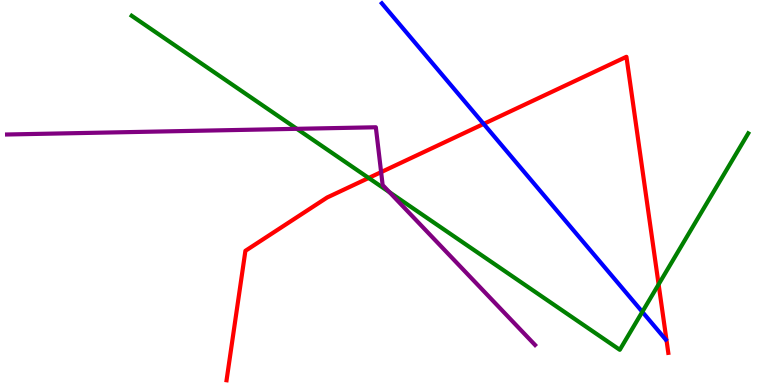[{'lines': ['blue', 'red'], 'intersections': [{'x': 6.24, 'y': 6.78}]}, {'lines': ['green', 'red'], 'intersections': [{'x': 4.76, 'y': 5.38}, {'x': 8.5, 'y': 2.61}]}, {'lines': ['purple', 'red'], 'intersections': [{'x': 4.92, 'y': 5.53}]}, {'lines': ['blue', 'green'], 'intersections': [{'x': 8.29, 'y': 1.9}]}, {'lines': ['blue', 'purple'], 'intersections': []}, {'lines': ['green', 'purple'], 'intersections': [{'x': 3.83, 'y': 6.65}, {'x': 5.03, 'y': 5.01}]}]